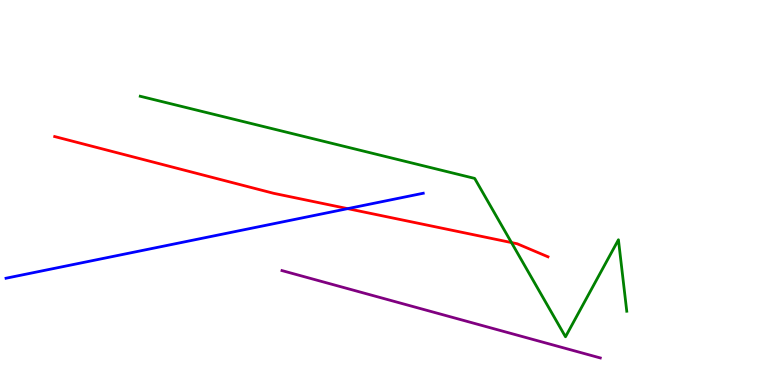[{'lines': ['blue', 'red'], 'intersections': [{'x': 4.49, 'y': 4.58}]}, {'lines': ['green', 'red'], 'intersections': [{'x': 6.6, 'y': 3.7}]}, {'lines': ['purple', 'red'], 'intersections': []}, {'lines': ['blue', 'green'], 'intersections': []}, {'lines': ['blue', 'purple'], 'intersections': []}, {'lines': ['green', 'purple'], 'intersections': []}]